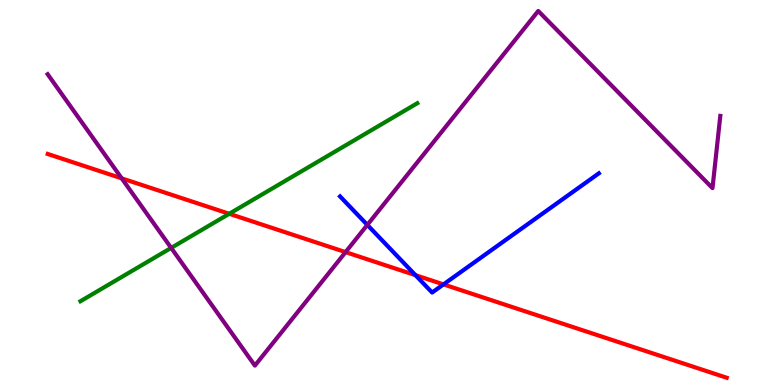[{'lines': ['blue', 'red'], 'intersections': [{'x': 5.36, 'y': 2.85}, {'x': 5.72, 'y': 2.61}]}, {'lines': ['green', 'red'], 'intersections': [{'x': 2.96, 'y': 4.45}]}, {'lines': ['purple', 'red'], 'intersections': [{'x': 1.57, 'y': 5.37}, {'x': 4.46, 'y': 3.45}]}, {'lines': ['blue', 'green'], 'intersections': []}, {'lines': ['blue', 'purple'], 'intersections': [{'x': 4.74, 'y': 4.16}]}, {'lines': ['green', 'purple'], 'intersections': [{'x': 2.21, 'y': 3.56}]}]